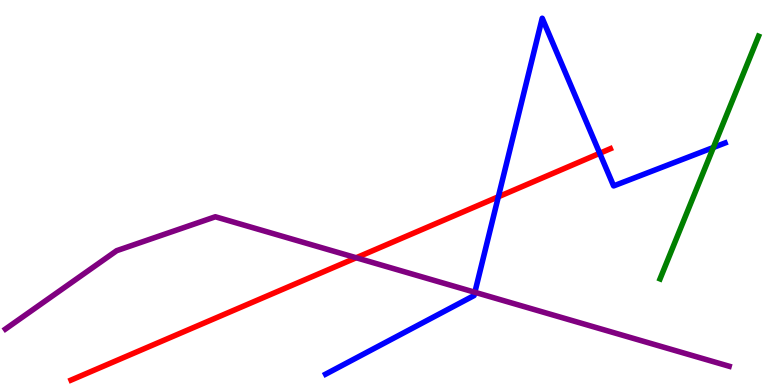[{'lines': ['blue', 'red'], 'intersections': [{'x': 6.43, 'y': 4.89}, {'x': 7.74, 'y': 6.02}]}, {'lines': ['green', 'red'], 'intersections': []}, {'lines': ['purple', 'red'], 'intersections': [{'x': 4.6, 'y': 3.31}]}, {'lines': ['blue', 'green'], 'intersections': [{'x': 9.21, 'y': 6.17}]}, {'lines': ['blue', 'purple'], 'intersections': [{'x': 6.13, 'y': 2.41}]}, {'lines': ['green', 'purple'], 'intersections': []}]